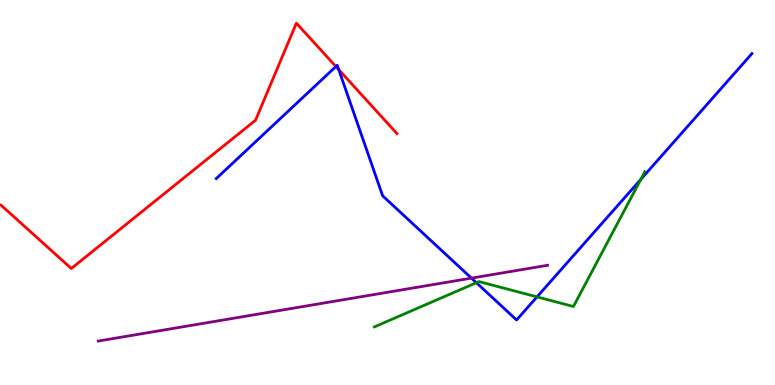[{'lines': ['blue', 'red'], 'intersections': [{'x': 4.33, 'y': 8.27}, {'x': 4.37, 'y': 8.19}]}, {'lines': ['green', 'red'], 'intersections': []}, {'lines': ['purple', 'red'], 'intersections': []}, {'lines': ['blue', 'green'], 'intersections': [{'x': 6.15, 'y': 2.66}, {'x': 6.93, 'y': 2.29}, {'x': 8.27, 'y': 5.34}]}, {'lines': ['blue', 'purple'], 'intersections': [{'x': 6.08, 'y': 2.78}]}, {'lines': ['green', 'purple'], 'intersections': []}]